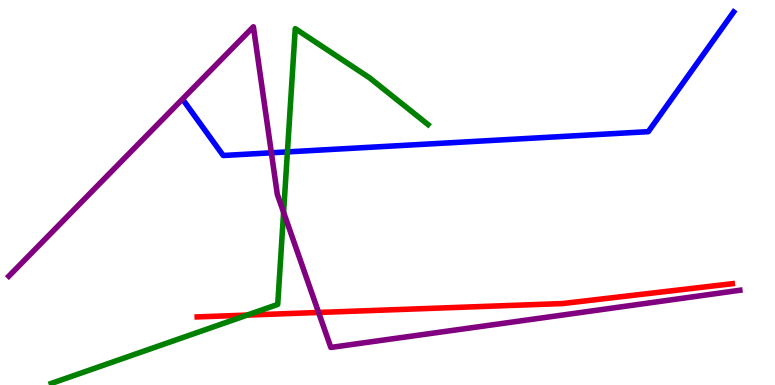[{'lines': ['blue', 'red'], 'intersections': []}, {'lines': ['green', 'red'], 'intersections': [{'x': 3.19, 'y': 1.82}]}, {'lines': ['purple', 'red'], 'intersections': [{'x': 4.11, 'y': 1.88}]}, {'lines': ['blue', 'green'], 'intersections': [{'x': 3.71, 'y': 6.05}]}, {'lines': ['blue', 'purple'], 'intersections': [{'x': 3.5, 'y': 6.03}]}, {'lines': ['green', 'purple'], 'intersections': [{'x': 3.66, 'y': 4.49}]}]